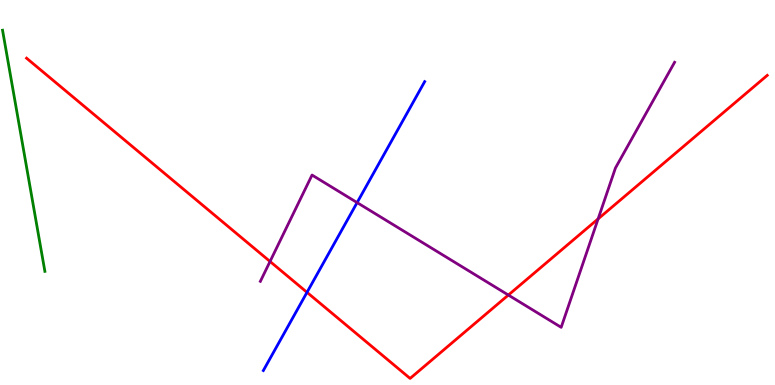[{'lines': ['blue', 'red'], 'intersections': [{'x': 3.96, 'y': 2.41}]}, {'lines': ['green', 'red'], 'intersections': []}, {'lines': ['purple', 'red'], 'intersections': [{'x': 3.48, 'y': 3.21}, {'x': 6.56, 'y': 2.34}, {'x': 7.72, 'y': 4.31}]}, {'lines': ['blue', 'green'], 'intersections': []}, {'lines': ['blue', 'purple'], 'intersections': [{'x': 4.61, 'y': 4.74}]}, {'lines': ['green', 'purple'], 'intersections': []}]